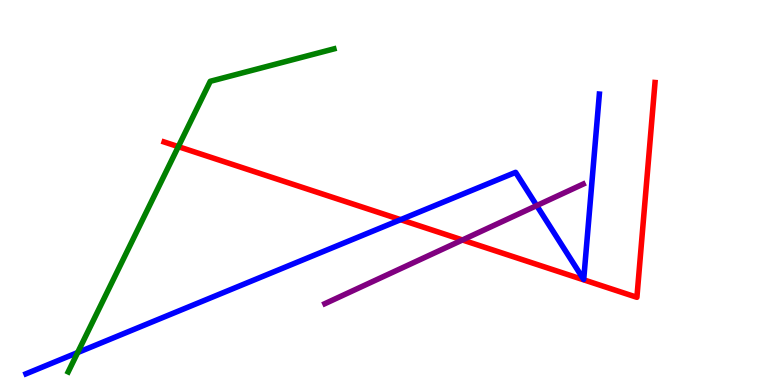[{'lines': ['blue', 'red'], 'intersections': [{'x': 5.17, 'y': 4.29}]}, {'lines': ['green', 'red'], 'intersections': [{'x': 2.3, 'y': 6.19}]}, {'lines': ['purple', 'red'], 'intersections': [{'x': 5.97, 'y': 3.77}]}, {'lines': ['blue', 'green'], 'intersections': [{'x': 1.0, 'y': 0.843}]}, {'lines': ['blue', 'purple'], 'intersections': [{'x': 6.93, 'y': 4.66}]}, {'lines': ['green', 'purple'], 'intersections': []}]